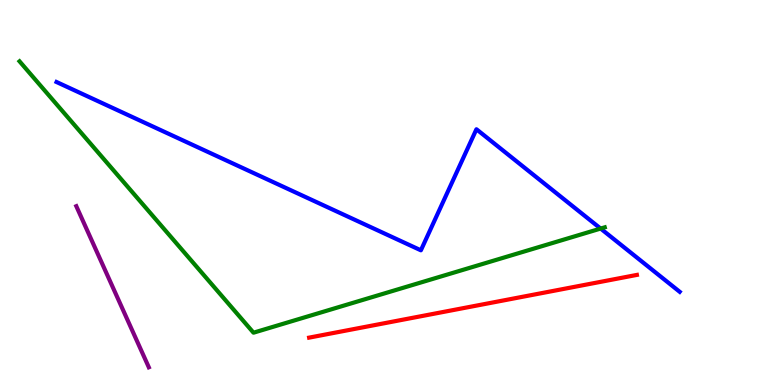[{'lines': ['blue', 'red'], 'intersections': []}, {'lines': ['green', 'red'], 'intersections': []}, {'lines': ['purple', 'red'], 'intersections': []}, {'lines': ['blue', 'green'], 'intersections': [{'x': 7.75, 'y': 4.06}]}, {'lines': ['blue', 'purple'], 'intersections': []}, {'lines': ['green', 'purple'], 'intersections': []}]